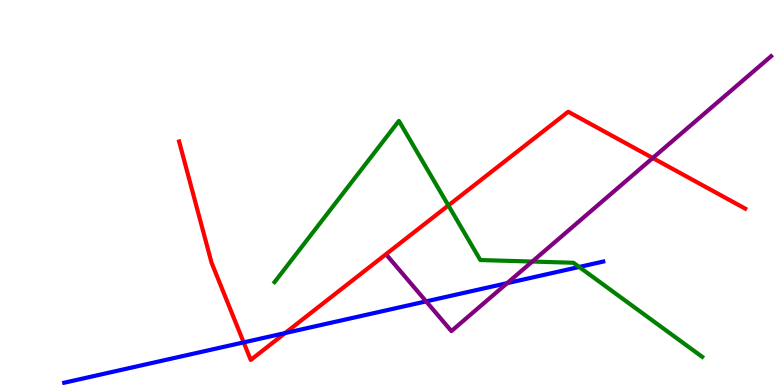[{'lines': ['blue', 'red'], 'intersections': [{'x': 3.14, 'y': 1.11}, {'x': 3.68, 'y': 1.35}]}, {'lines': ['green', 'red'], 'intersections': [{'x': 5.79, 'y': 4.66}]}, {'lines': ['purple', 'red'], 'intersections': [{'x': 8.42, 'y': 5.9}]}, {'lines': ['blue', 'green'], 'intersections': [{'x': 7.47, 'y': 3.07}]}, {'lines': ['blue', 'purple'], 'intersections': [{'x': 5.5, 'y': 2.17}, {'x': 6.54, 'y': 2.65}]}, {'lines': ['green', 'purple'], 'intersections': [{'x': 6.87, 'y': 3.21}]}]